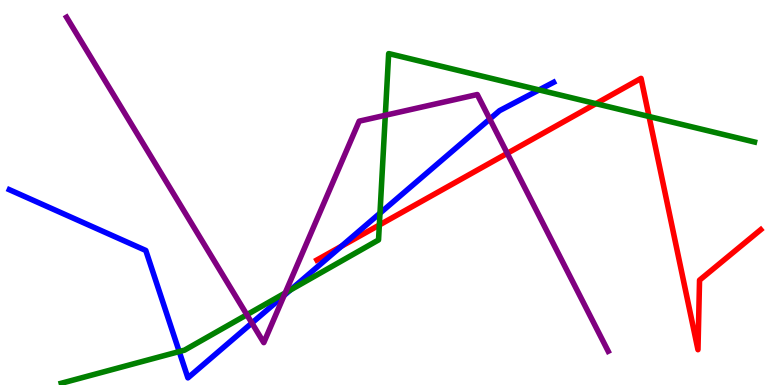[{'lines': ['blue', 'red'], 'intersections': [{'x': 4.41, 'y': 3.6}]}, {'lines': ['green', 'red'], 'intersections': [{'x': 4.89, 'y': 4.16}, {'x': 7.69, 'y': 7.31}, {'x': 8.37, 'y': 6.97}]}, {'lines': ['purple', 'red'], 'intersections': [{'x': 6.55, 'y': 6.02}]}, {'lines': ['blue', 'green'], 'intersections': [{'x': 2.31, 'y': 0.868}, {'x': 3.75, 'y': 2.47}, {'x': 4.9, 'y': 4.46}, {'x': 6.96, 'y': 7.66}]}, {'lines': ['blue', 'purple'], 'intersections': [{'x': 3.25, 'y': 1.61}, {'x': 3.67, 'y': 2.33}, {'x': 6.32, 'y': 6.91}]}, {'lines': ['green', 'purple'], 'intersections': [{'x': 3.19, 'y': 1.83}, {'x': 3.68, 'y': 2.39}, {'x': 4.97, 'y': 7.01}]}]